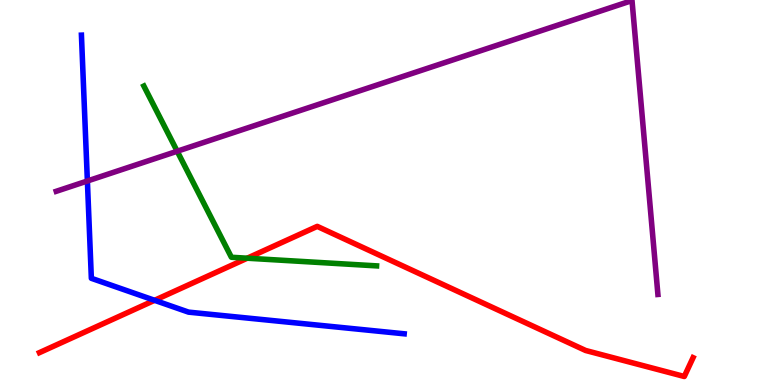[{'lines': ['blue', 'red'], 'intersections': [{'x': 1.99, 'y': 2.2}]}, {'lines': ['green', 'red'], 'intersections': [{'x': 3.19, 'y': 3.29}]}, {'lines': ['purple', 'red'], 'intersections': []}, {'lines': ['blue', 'green'], 'intersections': []}, {'lines': ['blue', 'purple'], 'intersections': [{'x': 1.13, 'y': 5.3}]}, {'lines': ['green', 'purple'], 'intersections': [{'x': 2.29, 'y': 6.07}]}]